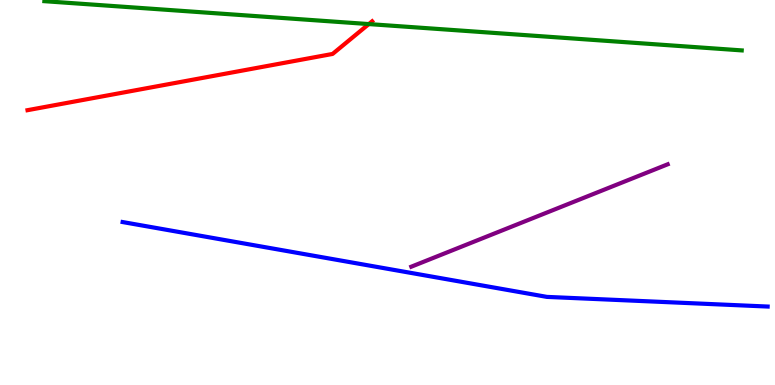[{'lines': ['blue', 'red'], 'intersections': []}, {'lines': ['green', 'red'], 'intersections': [{'x': 4.76, 'y': 9.37}]}, {'lines': ['purple', 'red'], 'intersections': []}, {'lines': ['blue', 'green'], 'intersections': []}, {'lines': ['blue', 'purple'], 'intersections': []}, {'lines': ['green', 'purple'], 'intersections': []}]